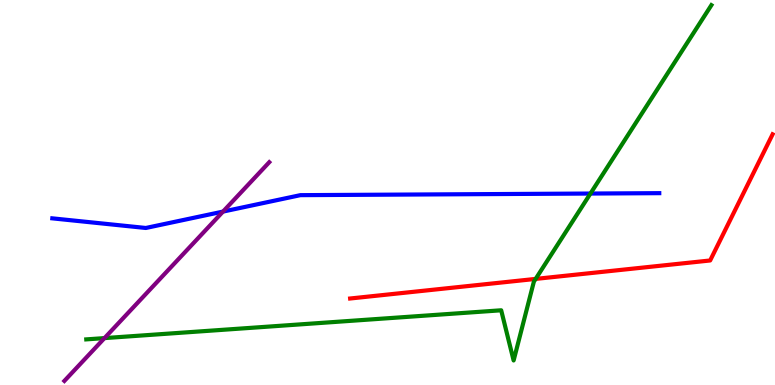[{'lines': ['blue', 'red'], 'intersections': []}, {'lines': ['green', 'red'], 'intersections': [{'x': 6.91, 'y': 2.76}]}, {'lines': ['purple', 'red'], 'intersections': []}, {'lines': ['blue', 'green'], 'intersections': [{'x': 7.62, 'y': 4.97}]}, {'lines': ['blue', 'purple'], 'intersections': [{'x': 2.88, 'y': 4.5}]}, {'lines': ['green', 'purple'], 'intersections': [{'x': 1.35, 'y': 1.22}]}]